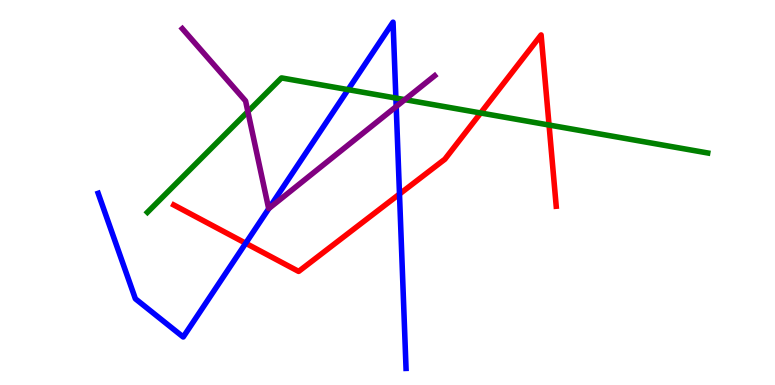[{'lines': ['blue', 'red'], 'intersections': [{'x': 3.17, 'y': 3.68}, {'x': 5.15, 'y': 4.96}]}, {'lines': ['green', 'red'], 'intersections': [{'x': 6.2, 'y': 7.07}, {'x': 7.08, 'y': 6.75}]}, {'lines': ['purple', 'red'], 'intersections': []}, {'lines': ['blue', 'green'], 'intersections': [{'x': 4.49, 'y': 7.67}, {'x': 5.11, 'y': 7.45}]}, {'lines': ['blue', 'purple'], 'intersections': [{'x': 3.47, 'y': 4.58}, {'x': 5.11, 'y': 7.23}]}, {'lines': ['green', 'purple'], 'intersections': [{'x': 3.2, 'y': 7.1}, {'x': 5.22, 'y': 7.41}]}]